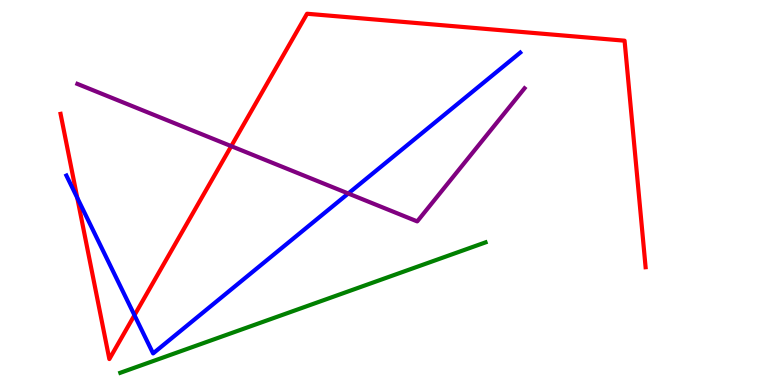[{'lines': ['blue', 'red'], 'intersections': [{'x': 0.997, 'y': 4.86}, {'x': 1.74, 'y': 1.81}]}, {'lines': ['green', 'red'], 'intersections': []}, {'lines': ['purple', 'red'], 'intersections': [{'x': 2.98, 'y': 6.2}]}, {'lines': ['blue', 'green'], 'intersections': []}, {'lines': ['blue', 'purple'], 'intersections': [{'x': 4.49, 'y': 4.97}]}, {'lines': ['green', 'purple'], 'intersections': []}]